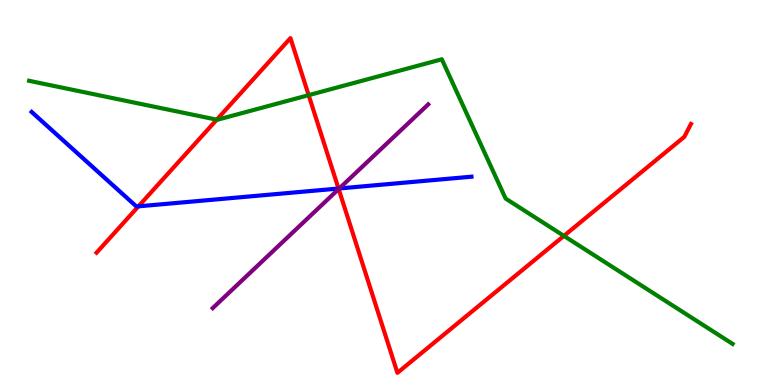[{'lines': ['blue', 'red'], 'intersections': [{'x': 1.79, 'y': 4.64}, {'x': 4.37, 'y': 5.1}]}, {'lines': ['green', 'red'], 'intersections': [{'x': 2.8, 'y': 6.89}, {'x': 3.98, 'y': 7.53}, {'x': 7.28, 'y': 3.87}]}, {'lines': ['purple', 'red'], 'intersections': [{'x': 4.37, 'y': 5.09}]}, {'lines': ['blue', 'green'], 'intersections': []}, {'lines': ['blue', 'purple'], 'intersections': [{'x': 4.38, 'y': 5.1}]}, {'lines': ['green', 'purple'], 'intersections': []}]